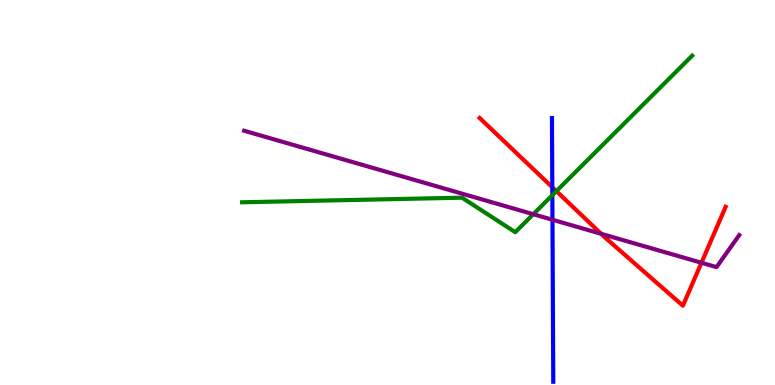[{'lines': ['blue', 'red'], 'intersections': [{'x': 7.13, 'y': 5.14}]}, {'lines': ['green', 'red'], 'intersections': [{'x': 7.18, 'y': 5.04}]}, {'lines': ['purple', 'red'], 'intersections': [{'x': 7.76, 'y': 3.93}, {'x': 9.05, 'y': 3.18}]}, {'lines': ['blue', 'green'], 'intersections': [{'x': 7.13, 'y': 4.93}]}, {'lines': ['blue', 'purple'], 'intersections': [{'x': 7.13, 'y': 4.29}]}, {'lines': ['green', 'purple'], 'intersections': [{'x': 6.88, 'y': 4.44}]}]